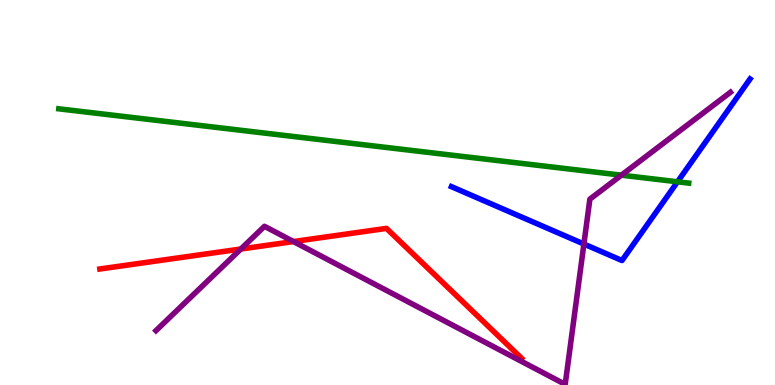[{'lines': ['blue', 'red'], 'intersections': []}, {'lines': ['green', 'red'], 'intersections': []}, {'lines': ['purple', 'red'], 'intersections': [{'x': 3.11, 'y': 3.53}, {'x': 3.79, 'y': 3.73}]}, {'lines': ['blue', 'green'], 'intersections': [{'x': 8.74, 'y': 5.28}]}, {'lines': ['blue', 'purple'], 'intersections': [{'x': 7.53, 'y': 3.66}]}, {'lines': ['green', 'purple'], 'intersections': [{'x': 8.02, 'y': 5.45}]}]